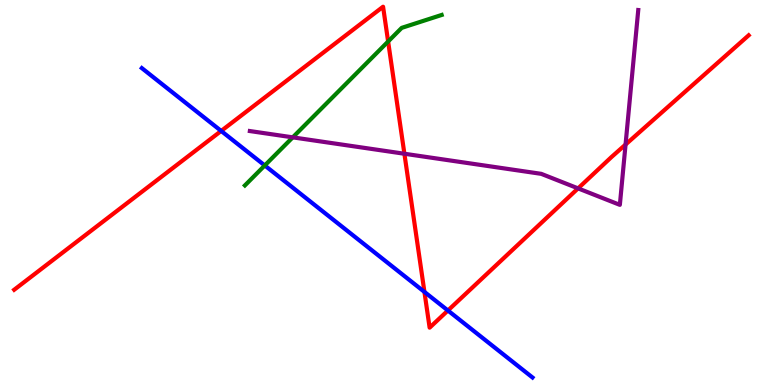[{'lines': ['blue', 'red'], 'intersections': [{'x': 2.85, 'y': 6.6}, {'x': 5.48, 'y': 2.42}, {'x': 5.78, 'y': 1.93}]}, {'lines': ['green', 'red'], 'intersections': [{'x': 5.01, 'y': 8.92}]}, {'lines': ['purple', 'red'], 'intersections': [{'x': 5.22, 'y': 6.01}, {'x': 7.46, 'y': 5.11}, {'x': 8.07, 'y': 6.25}]}, {'lines': ['blue', 'green'], 'intersections': [{'x': 3.42, 'y': 5.7}]}, {'lines': ['blue', 'purple'], 'intersections': []}, {'lines': ['green', 'purple'], 'intersections': [{'x': 3.78, 'y': 6.43}]}]